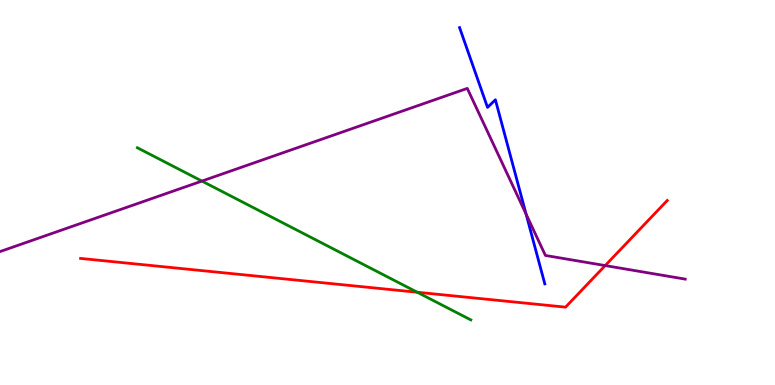[{'lines': ['blue', 'red'], 'intersections': []}, {'lines': ['green', 'red'], 'intersections': [{'x': 5.38, 'y': 2.41}]}, {'lines': ['purple', 'red'], 'intersections': [{'x': 7.81, 'y': 3.1}]}, {'lines': ['blue', 'green'], 'intersections': []}, {'lines': ['blue', 'purple'], 'intersections': [{'x': 6.79, 'y': 4.44}]}, {'lines': ['green', 'purple'], 'intersections': [{'x': 2.61, 'y': 5.3}]}]